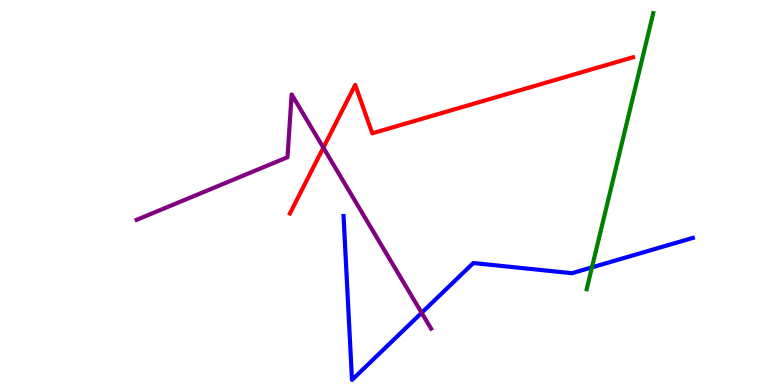[{'lines': ['blue', 'red'], 'intersections': []}, {'lines': ['green', 'red'], 'intersections': []}, {'lines': ['purple', 'red'], 'intersections': [{'x': 4.17, 'y': 6.16}]}, {'lines': ['blue', 'green'], 'intersections': [{'x': 7.64, 'y': 3.06}]}, {'lines': ['blue', 'purple'], 'intersections': [{'x': 5.44, 'y': 1.88}]}, {'lines': ['green', 'purple'], 'intersections': []}]